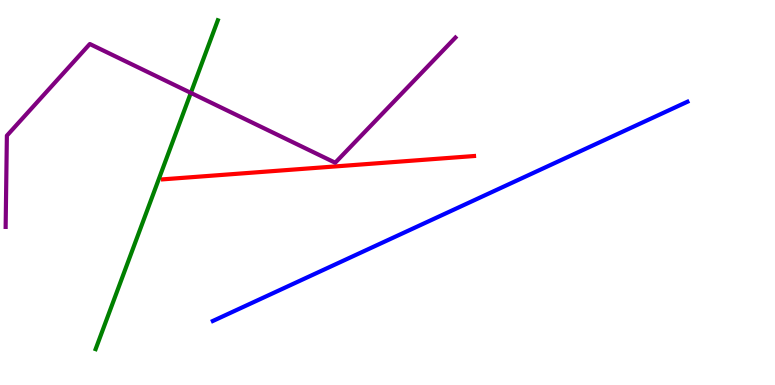[{'lines': ['blue', 'red'], 'intersections': []}, {'lines': ['green', 'red'], 'intersections': []}, {'lines': ['purple', 'red'], 'intersections': []}, {'lines': ['blue', 'green'], 'intersections': []}, {'lines': ['blue', 'purple'], 'intersections': []}, {'lines': ['green', 'purple'], 'intersections': [{'x': 2.46, 'y': 7.59}]}]